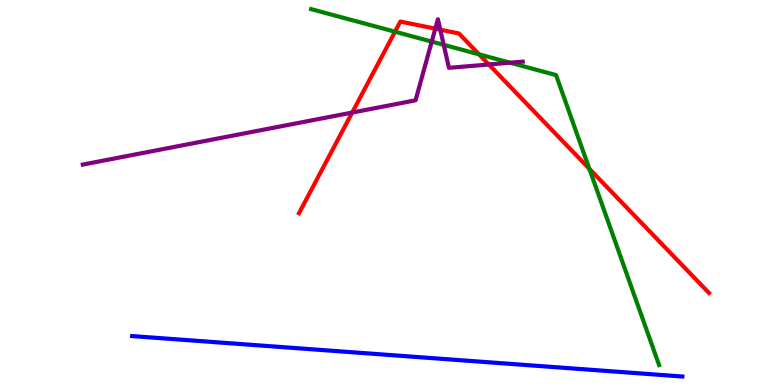[{'lines': ['blue', 'red'], 'intersections': []}, {'lines': ['green', 'red'], 'intersections': [{'x': 5.1, 'y': 9.18}, {'x': 6.18, 'y': 8.59}, {'x': 7.6, 'y': 5.61}]}, {'lines': ['purple', 'red'], 'intersections': [{'x': 4.54, 'y': 7.08}, {'x': 5.62, 'y': 9.26}, {'x': 5.68, 'y': 9.23}, {'x': 6.31, 'y': 8.33}]}, {'lines': ['blue', 'green'], 'intersections': []}, {'lines': ['blue', 'purple'], 'intersections': []}, {'lines': ['green', 'purple'], 'intersections': [{'x': 5.57, 'y': 8.92}, {'x': 5.73, 'y': 8.84}, {'x': 6.58, 'y': 8.37}]}]